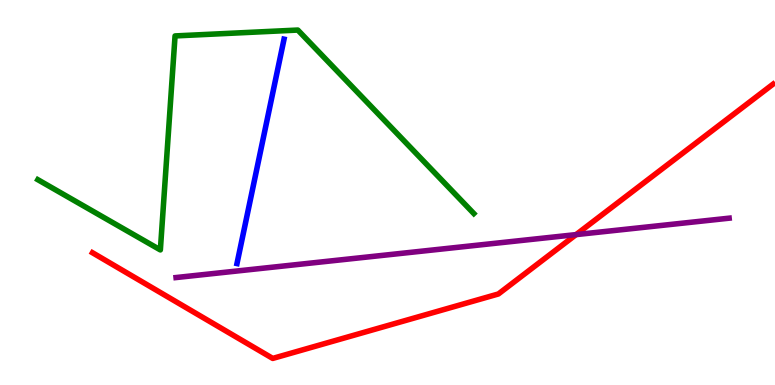[{'lines': ['blue', 'red'], 'intersections': []}, {'lines': ['green', 'red'], 'intersections': []}, {'lines': ['purple', 'red'], 'intersections': [{'x': 7.43, 'y': 3.91}]}, {'lines': ['blue', 'green'], 'intersections': []}, {'lines': ['blue', 'purple'], 'intersections': []}, {'lines': ['green', 'purple'], 'intersections': []}]